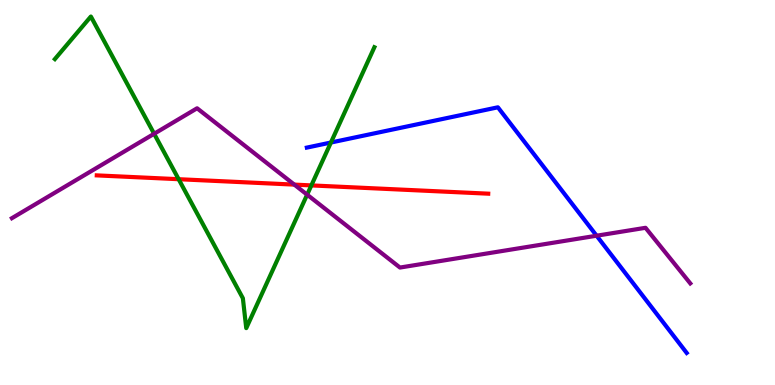[{'lines': ['blue', 'red'], 'intersections': []}, {'lines': ['green', 'red'], 'intersections': [{'x': 2.31, 'y': 5.35}, {'x': 4.02, 'y': 5.18}]}, {'lines': ['purple', 'red'], 'intersections': [{'x': 3.8, 'y': 5.2}]}, {'lines': ['blue', 'green'], 'intersections': [{'x': 4.27, 'y': 6.3}]}, {'lines': ['blue', 'purple'], 'intersections': [{'x': 7.7, 'y': 3.88}]}, {'lines': ['green', 'purple'], 'intersections': [{'x': 1.99, 'y': 6.53}, {'x': 3.96, 'y': 4.94}]}]